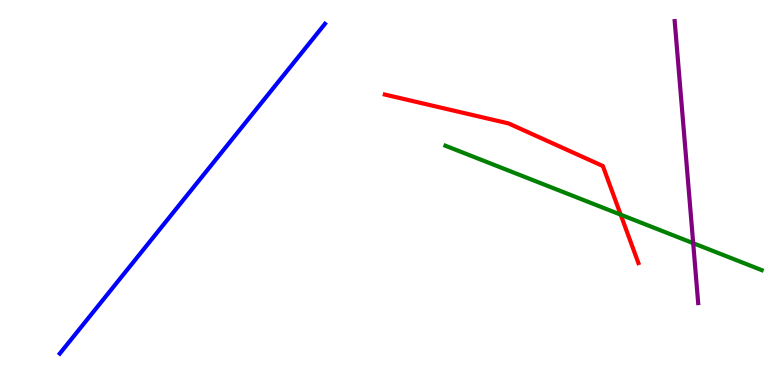[{'lines': ['blue', 'red'], 'intersections': []}, {'lines': ['green', 'red'], 'intersections': [{'x': 8.01, 'y': 4.42}]}, {'lines': ['purple', 'red'], 'intersections': []}, {'lines': ['blue', 'green'], 'intersections': []}, {'lines': ['blue', 'purple'], 'intersections': []}, {'lines': ['green', 'purple'], 'intersections': [{'x': 8.94, 'y': 3.68}]}]